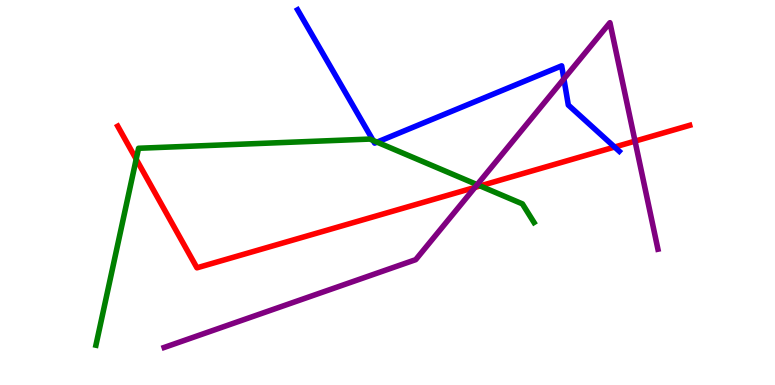[{'lines': ['blue', 'red'], 'intersections': [{'x': 7.93, 'y': 6.18}]}, {'lines': ['green', 'red'], 'intersections': [{'x': 1.76, 'y': 5.87}, {'x': 6.2, 'y': 5.17}]}, {'lines': ['purple', 'red'], 'intersections': [{'x': 6.13, 'y': 5.13}, {'x': 8.19, 'y': 6.33}]}, {'lines': ['blue', 'green'], 'intersections': [{'x': 4.81, 'y': 6.35}, {'x': 4.87, 'y': 6.31}]}, {'lines': ['blue', 'purple'], 'intersections': [{'x': 7.28, 'y': 7.95}]}, {'lines': ['green', 'purple'], 'intersections': [{'x': 6.16, 'y': 5.2}]}]